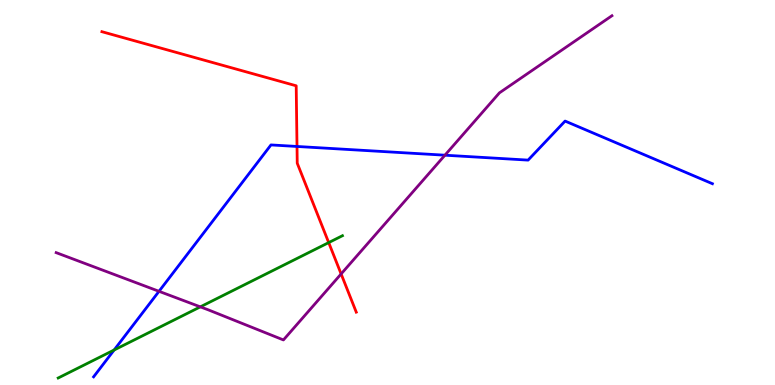[{'lines': ['blue', 'red'], 'intersections': [{'x': 3.83, 'y': 6.2}]}, {'lines': ['green', 'red'], 'intersections': [{'x': 4.24, 'y': 3.7}]}, {'lines': ['purple', 'red'], 'intersections': [{'x': 4.4, 'y': 2.88}]}, {'lines': ['blue', 'green'], 'intersections': [{'x': 1.47, 'y': 0.909}]}, {'lines': ['blue', 'purple'], 'intersections': [{'x': 2.05, 'y': 2.43}, {'x': 5.74, 'y': 5.97}]}, {'lines': ['green', 'purple'], 'intersections': [{'x': 2.58, 'y': 2.03}]}]